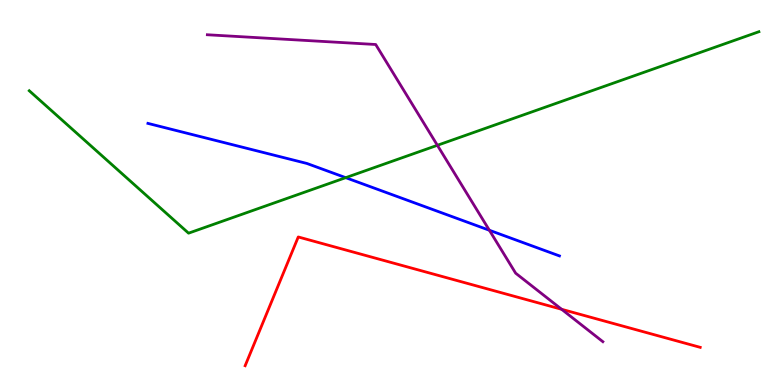[{'lines': ['blue', 'red'], 'intersections': []}, {'lines': ['green', 'red'], 'intersections': []}, {'lines': ['purple', 'red'], 'intersections': [{'x': 7.25, 'y': 1.97}]}, {'lines': ['blue', 'green'], 'intersections': [{'x': 4.46, 'y': 5.39}]}, {'lines': ['blue', 'purple'], 'intersections': [{'x': 6.31, 'y': 4.02}]}, {'lines': ['green', 'purple'], 'intersections': [{'x': 5.64, 'y': 6.23}]}]